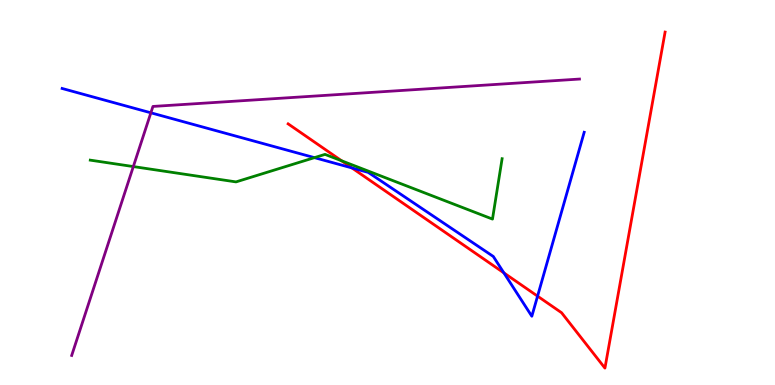[{'lines': ['blue', 'red'], 'intersections': [{'x': 4.54, 'y': 5.64}, {'x': 6.5, 'y': 2.91}, {'x': 6.94, 'y': 2.31}]}, {'lines': ['green', 'red'], 'intersections': [{'x': 4.41, 'y': 5.82}]}, {'lines': ['purple', 'red'], 'intersections': []}, {'lines': ['blue', 'green'], 'intersections': [{'x': 4.06, 'y': 5.91}]}, {'lines': ['blue', 'purple'], 'intersections': [{'x': 1.95, 'y': 7.07}]}, {'lines': ['green', 'purple'], 'intersections': [{'x': 1.72, 'y': 5.67}]}]